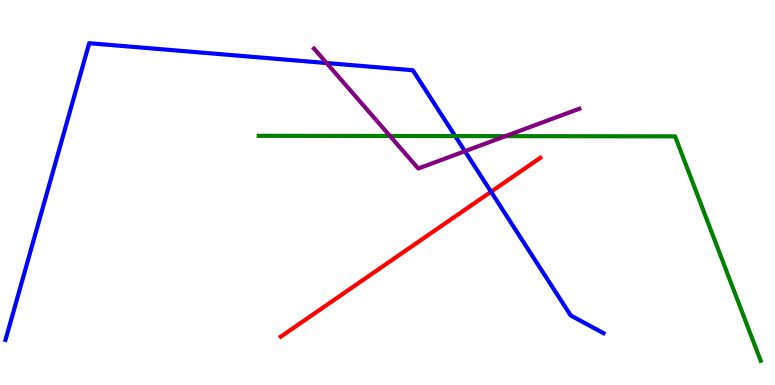[{'lines': ['blue', 'red'], 'intersections': [{'x': 6.34, 'y': 5.02}]}, {'lines': ['green', 'red'], 'intersections': []}, {'lines': ['purple', 'red'], 'intersections': []}, {'lines': ['blue', 'green'], 'intersections': [{'x': 5.87, 'y': 6.47}]}, {'lines': ['blue', 'purple'], 'intersections': [{'x': 4.21, 'y': 8.36}, {'x': 6.0, 'y': 6.07}]}, {'lines': ['green', 'purple'], 'intersections': [{'x': 5.03, 'y': 6.47}, {'x': 6.52, 'y': 6.46}]}]